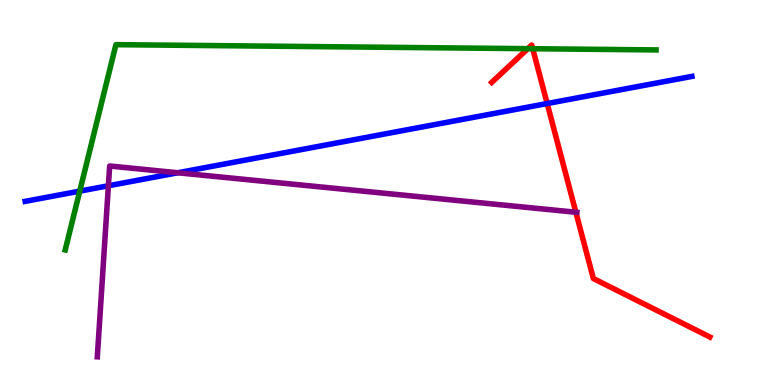[{'lines': ['blue', 'red'], 'intersections': [{'x': 7.06, 'y': 7.31}]}, {'lines': ['green', 'red'], 'intersections': [{'x': 6.81, 'y': 8.74}, {'x': 6.87, 'y': 8.73}]}, {'lines': ['purple', 'red'], 'intersections': [{'x': 7.43, 'y': 4.49}]}, {'lines': ['blue', 'green'], 'intersections': [{'x': 1.03, 'y': 5.04}]}, {'lines': ['blue', 'purple'], 'intersections': [{'x': 1.4, 'y': 5.18}, {'x': 2.29, 'y': 5.51}]}, {'lines': ['green', 'purple'], 'intersections': []}]